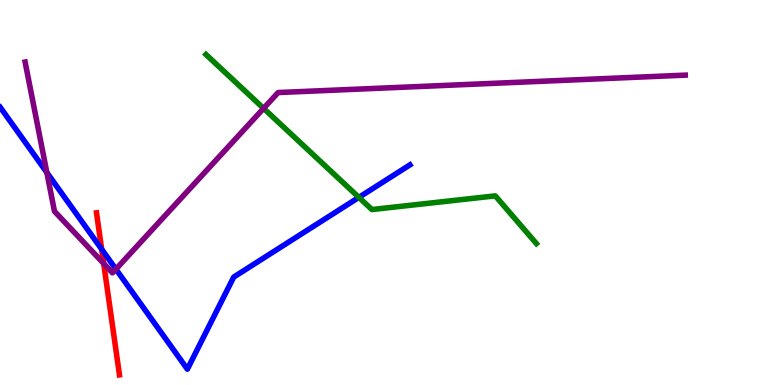[{'lines': ['blue', 'red'], 'intersections': [{'x': 1.31, 'y': 3.53}]}, {'lines': ['green', 'red'], 'intersections': []}, {'lines': ['purple', 'red'], 'intersections': [{'x': 1.34, 'y': 3.16}]}, {'lines': ['blue', 'green'], 'intersections': [{'x': 4.63, 'y': 4.87}]}, {'lines': ['blue', 'purple'], 'intersections': [{'x': 0.605, 'y': 5.52}, {'x': 1.5, 'y': 3.01}]}, {'lines': ['green', 'purple'], 'intersections': [{'x': 3.4, 'y': 7.19}]}]